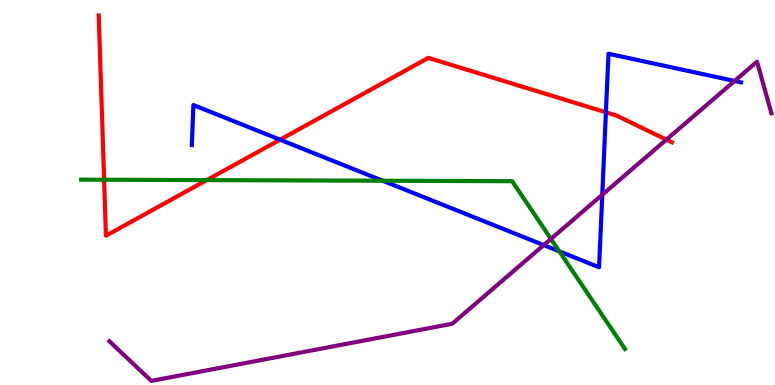[{'lines': ['blue', 'red'], 'intersections': [{'x': 3.61, 'y': 6.37}, {'x': 7.82, 'y': 7.08}]}, {'lines': ['green', 'red'], 'intersections': [{'x': 1.34, 'y': 5.33}, {'x': 2.67, 'y': 5.32}]}, {'lines': ['purple', 'red'], 'intersections': [{'x': 8.6, 'y': 6.37}]}, {'lines': ['blue', 'green'], 'intersections': [{'x': 4.94, 'y': 5.31}, {'x': 7.22, 'y': 3.47}]}, {'lines': ['blue', 'purple'], 'intersections': [{'x': 7.02, 'y': 3.63}, {'x': 7.77, 'y': 4.94}, {'x': 9.48, 'y': 7.9}]}, {'lines': ['green', 'purple'], 'intersections': [{'x': 7.11, 'y': 3.8}]}]